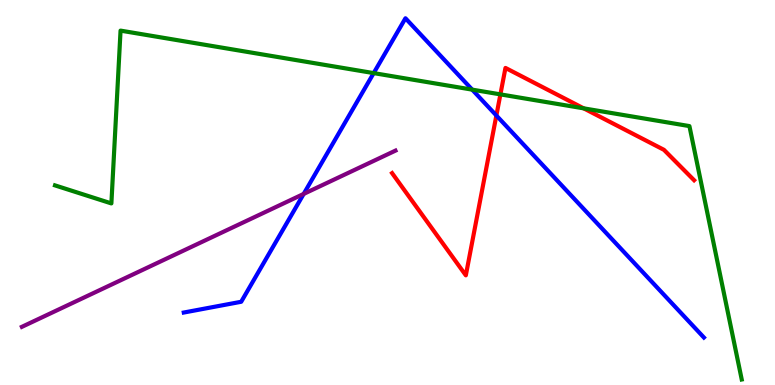[{'lines': ['blue', 'red'], 'intersections': [{'x': 6.4, 'y': 7.0}]}, {'lines': ['green', 'red'], 'intersections': [{'x': 6.46, 'y': 7.55}, {'x': 7.53, 'y': 7.19}]}, {'lines': ['purple', 'red'], 'intersections': []}, {'lines': ['blue', 'green'], 'intersections': [{'x': 4.82, 'y': 8.1}, {'x': 6.09, 'y': 7.67}]}, {'lines': ['blue', 'purple'], 'intersections': [{'x': 3.92, 'y': 4.96}]}, {'lines': ['green', 'purple'], 'intersections': []}]